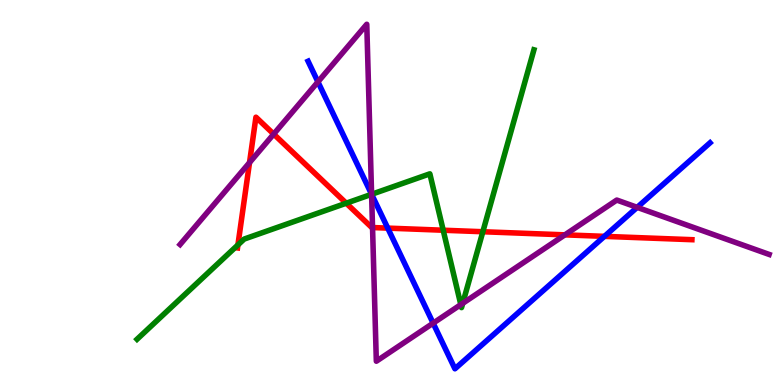[{'lines': ['blue', 'red'], 'intersections': [{'x': 5.0, 'y': 4.07}, {'x': 7.8, 'y': 3.86}]}, {'lines': ['green', 'red'], 'intersections': [{'x': 3.07, 'y': 3.64}, {'x': 4.47, 'y': 4.72}, {'x': 5.72, 'y': 4.02}, {'x': 6.23, 'y': 3.98}]}, {'lines': ['purple', 'red'], 'intersections': [{'x': 3.22, 'y': 5.78}, {'x': 3.53, 'y': 6.52}, {'x': 4.81, 'y': 4.09}, {'x': 7.29, 'y': 3.9}]}, {'lines': ['blue', 'green'], 'intersections': [{'x': 4.79, 'y': 4.95}]}, {'lines': ['blue', 'purple'], 'intersections': [{'x': 4.1, 'y': 7.87}, {'x': 4.79, 'y': 4.95}, {'x': 5.59, 'y': 1.61}, {'x': 8.22, 'y': 4.61}]}, {'lines': ['green', 'purple'], 'intersections': [{'x': 4.79, 'y': 4.95}, {'x': 5.95, 'y': 2.09}, {'x': 5.97, 'y': 2.12}]}]